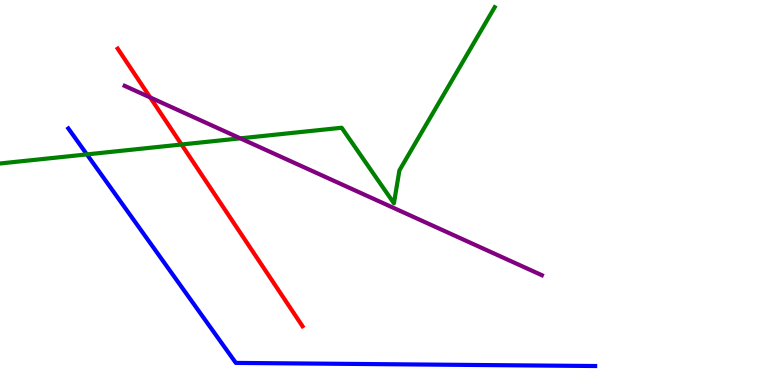[{'lines': ['blue', 'red'], 'intersections': []}, {'lines': ['green', 'red'], 'intersections': [{'x': 2.34, 'y': 6.25}]}, {'lines': ['purple', 'red'], 'intersections': [{'x': 1.94, 'y': 7.47}]}, {'lines': ['blue', 'green'], 'intersections': [{'x': 1.12, 'y': 5.99}]}, {'lines': ['blue', 'purple'], 'intersections': []}, {'lines': ['green', 'purple'], 'intersections': [{'x': 3.1, 'y': 6.41}]}]